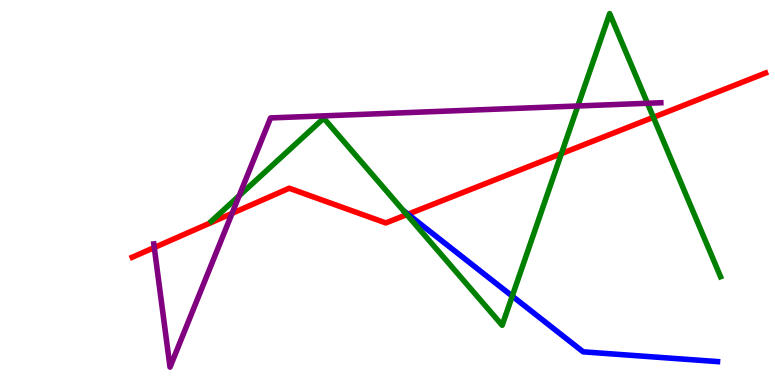[{'lines': ['blue', 'red'], 'intersections': [{'x': 5.26, 'y': 4.44}]}, {'lines': ['green', 'red'], 'intersections': [{'x': 5.25, 'y': 4.43}, {'x': 7.24, 'y': 6.01}, {'x': 8.43, 'y': 6.95}]}, {'lines': ['purple', 'red'], 'intersections': [{'x': 1.99, 'y': 3.57}, {'x': 2.99, 'y': 4.46}]}, {'lines': ['blue', 'green'], 'intersections': [{'x': 6.61, 'y': 2.31}]}, {'lines': ['blue', 'purple'], 'intersections': []}, {'lines': ['green', 'purple'], 'intersections': [{'x': 3.09, 'y': 4.92}, {'x': 7.46, 'y': 7.25}, {'x': 8.35, 'y': 7.32}]}]